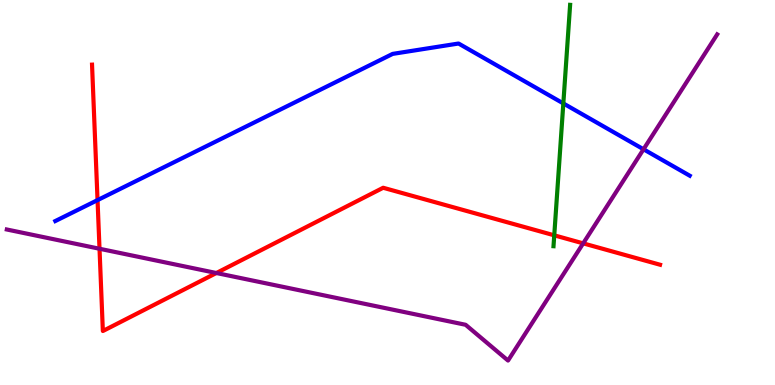[{'lines': ['blue', 'red'], 'intersections': [{'x': 1.26, 'y': 4.8}]}, {'lines': ['green', 'red'], 'intersections': [{'x': 7.15, 'y': 3.89}]}, {'lines': ['purple', 'red'], 'intersections': [{'x': 1.28, 'y': 3.54}, {'x': 2.79, 'y': 2.91}, {'x': 7.52, 'y': 3.68}]}, {'lines': ['blue', 'green'], 'intersections': [{'x': 7.27, 'y': 7.31}]}, {'lines': ['blue', 'purple'], 'intersections': [{'x': 8.3, 'y': 6.12}]}, {'lines': ['green', 'purple'], 'intersections': []}]